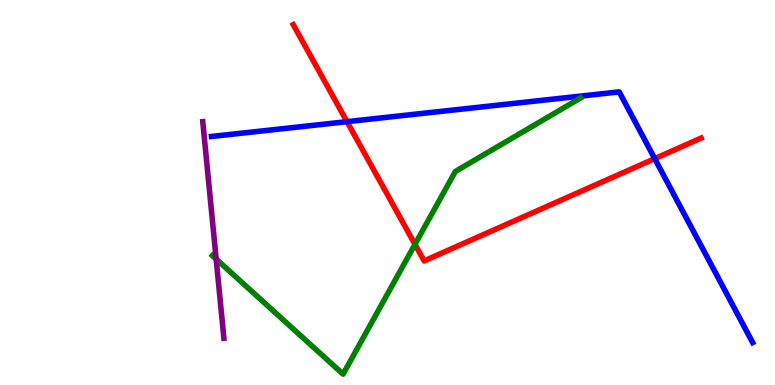[{'lines': ['blue', 'red'], 'intersections': [{'x': 4.48, 'y': 6.84}, {'x': 8.45, 'y': 5.88}]}, {'lines': ['green', 'red'], 'intersections': [{'x': 5.35, 'y': 3.65}]}, {'lines': ['purple', 'red'], 'intersections': []}, {'lines': ['blue', 'green'], 'intersections': []}, {'lines': ['blue', 'purple'], 'intersections': []}, {'lines': ['green', 'purple'], 'intersections': [{'x': 2.79, 'y': 3.27}]}]